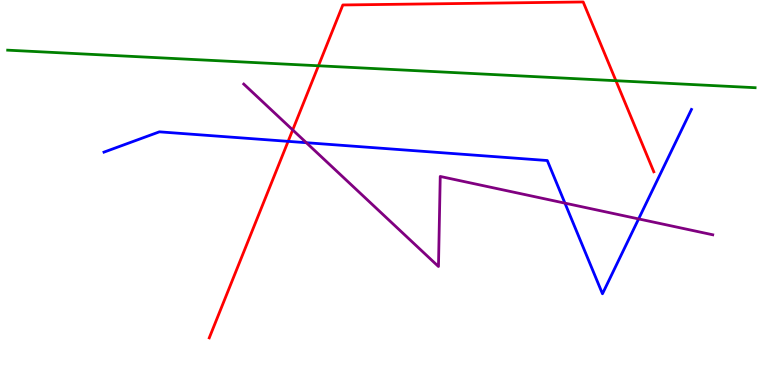[{'lines': ['blue', 'red'], 'intersections': [{'x': 3.72, 'y': 6.33}]}, {'lines': ['green', 'red'], 'intersections': [{'x': 4.11, 'y': 8.29}, {'x': 7.95, 'y': 7.9}]}, {'lines': ['purple', 'red'], 'intersections': [{'x': 3.78, 'y': 6.63}]}, {'lines': ['blue', 'green'], 'intersections': []}, {'lines': ['blue', 'purple'], 'intersections': [{'x': 3.95, 'y': 6.29}, {'x': 7.29, 'y': 4.72}, {'x': 8.24, 'y': 4.31}]}, {'lines': ['green', 'purple'], 'intersections': []}]